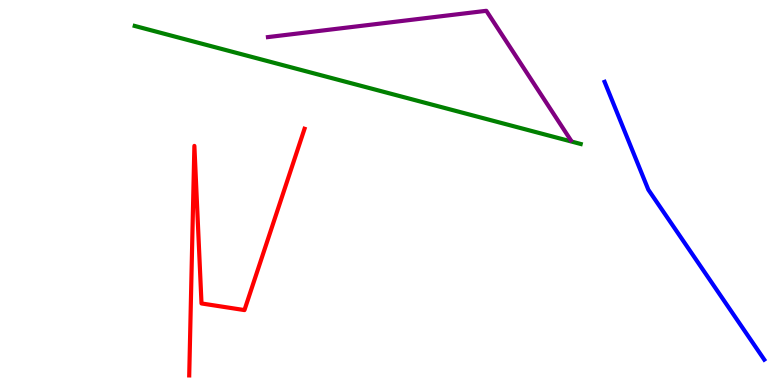[{'lines': ['blue', 'red'], 'intersections': []}, {'lines': ['green', 'red'], 'intersections': []}, {'lines': ['purple', 'red'], 'intersections': []}, {'lines': ['blue', 'green'], 'intersections': []}, {'lines': ['blue', 'purple'], 'intersections': []}, {'lines': ['green', 'purple'], 'intersections': []}]